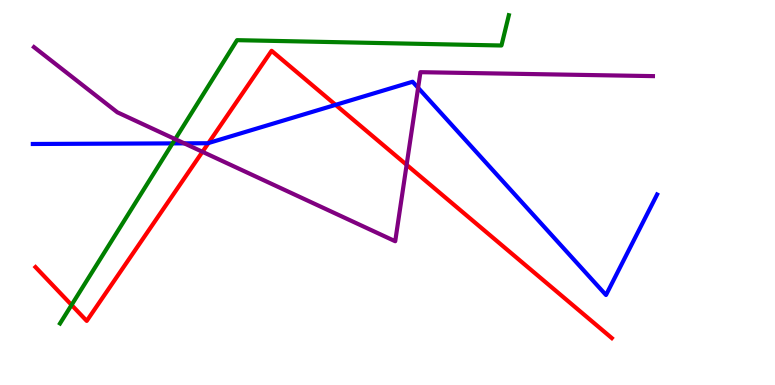[{'lines': ['blue', 'red'], 'intersections': [{'x': 2.69, 'y': 6.28}, {'x': 4.33, 'y': 7.28}]}, {'lines': ['green', 'red'], 'intersections': [{'x': 0.923, 'y': 2.08}]}, {'lines': ['purple', 'red'], 'intersections': [{'x': 2.61, 'y': 6.06}, {'x': 5.25, 'y': 5.72}]}, {'lines': ['blue', 'green'], 'intersections': [{'x': 2.23, 'y': 6.28}]}, {'lines': ['blue', 'purple'], 'intersections': [{'x': 2.38, 'y': 6.28}, {'x': 5.4, 'y': 7.72}]}, {'lines': ['green', 'purple'], 'intersections': [{'x': 2.26, 'y': 6.39}]}]